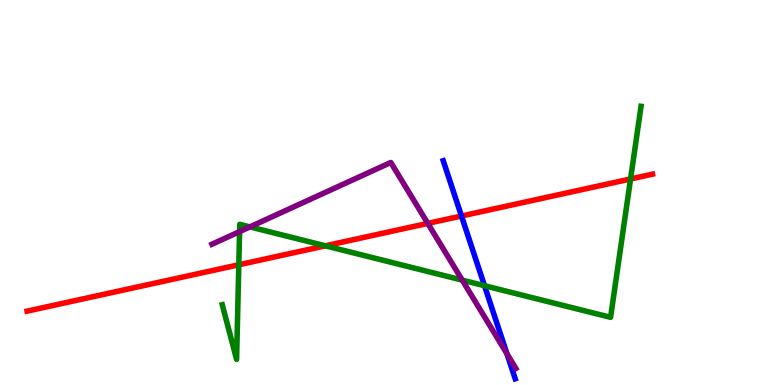[{'lines': ['blue', 'red'], 'intersections': [{'x': 5.95, 'y': 4.39}]}, {'lines': ['green', 'red'], 'intersections': [{'x': 3.08, 'y': 3.12}, {'x': 4.2, 'y': 3.62}, {'x': 8.14, 'y': 5.35}]}, {'lines': ['purple', 'red'], 'intersections': [{'x': 5.52, 'y': 4.2}]}, {'lines': ['blue', 'green'], 'intersections': [{'x': 6.25, 'y': 2.58}]}, {'lines': ['blue', 'purple'], 'intersections': [{'x': 6.54, 'y': 0.809}]}, {'lines': ['green', 'purple'], 'intersections': [{'x': 3.09, 'y': 3.98}, {'x': 3.22, 'y': 4.11}, {'x': 5.96, 'y': 2.72}]}]